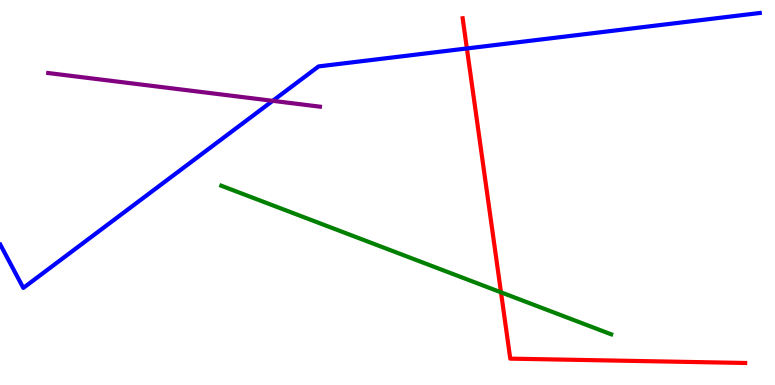[{'lines': ['blue', 'red'], 'intersections': [{'x': 6.02, 'y': 8.74}]}, {'lines': ['green', 'red'], 'intersections': [{'x': 6.46, 'y': 2.41}]}, {'lines': ['purple', 'red'], 'intersections': []}, {'lines': ['blue', 'green'], 'intersections': []}, {'lines': ['blue', 'purple'], 'intersections': [{'x': 3.52, 'y': 7.38}]}, {'lines': ['green', 'purple'], 'intersections': []}]